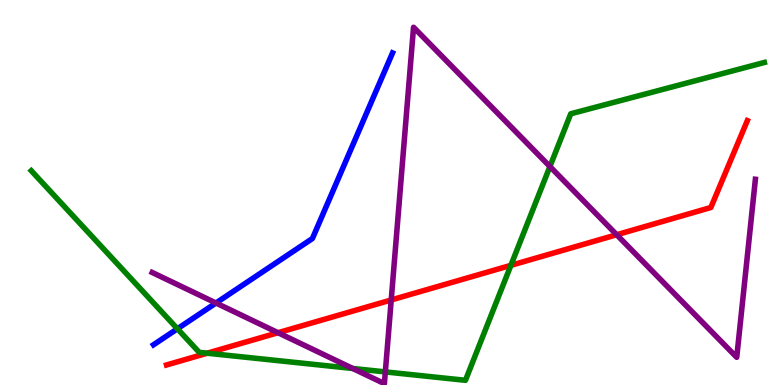[{'lines': ['blue', 'red'], 'intersections': []}, {'lines': ['green', 'red'], 'intersections': [{'x': 2.67, 'y': 0.826}, {'x': 6.59, 'y': 3.11}]}, {'lines': ['purple', 'red'], 'intersections': [{'x': 3.59, 'y': 1.36}, {'x': 5.05, 'y': 2.21}, {'x': 7.96, 'y': 3.9}]}, {'lines': ['blue', 'green'], 'intersections': [{'x': 2.29, 'y': 1.46}]}, {'lines': ['blue', 'purple'], 'intersections': [{'x': 2.79, 'y': 2.13}]}, {'lines': ['green', 'purple'], 'intersections': [{'x': 4.55, 'y': 0.429}, {'x': 4.97, 'y': 0.34}, {'x': 7.1, 'y': 5.67}]}]